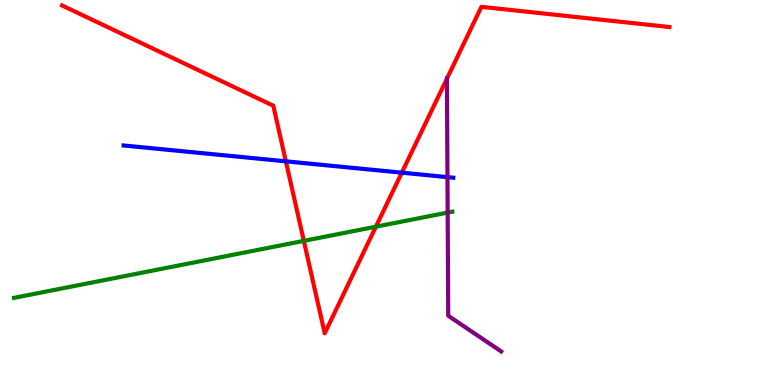[{'lines': ['blue', 'red'], 'intersections': [{'x': 3.69, 'y': 5.81}, {'x': 5.18, 'y': 5.52}]}, {'lines': ['green', 'red'], 'intersections': [{'x': 3.92, 'y': 3.74}, {'x': 4.85, 'y': 4.11}]}, {'lines': ['purple', 'red'], 'intersections': [{'x': 5.77, 'y': 7.96}]}, {'lines': ['blue', 'green'], 'intersections': []}, {'lines': ['blue', 'purple'], 'intersections': [{'x': 5.77, 'y': 5.4}]}, {'lines': ['green', 'purple'], 'intersections': [{'x': 5.78, 'y': 4.48}]}]